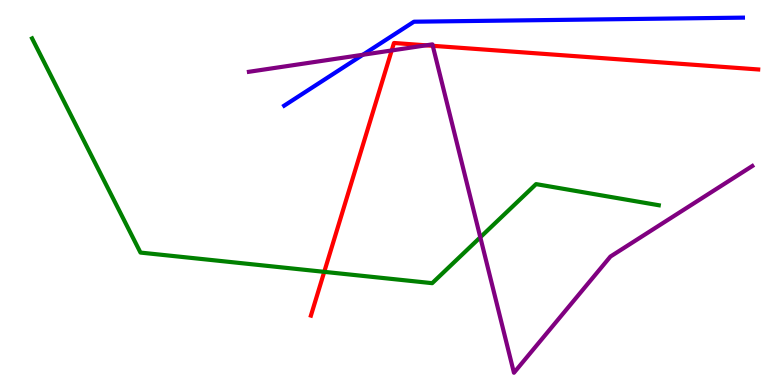[{'lines': ['blue', 'red'], 'intersections': []}, {'lines': ['green', 'red'], 'intersections': [{'x': 4.18, 'y': 2.94}]}, {'lines': ['purple', 'red'], 'intersections': [{'x': 5.05, 'y': 8.69}, {'x': 5.5, 'y': 8.82}, {'x': 5.58, 'y': 8.81}]}, {'lines': ['blue', 'green'], 'intersections': []}, {'lines': ['blue', 'purple'], 'intersections': [{'x': 4.68, 'y': 8.58}]}, {'lines': ['green', 'purple'], 'intersections': [{'x': 6.2, 'y': 3.84}]}]